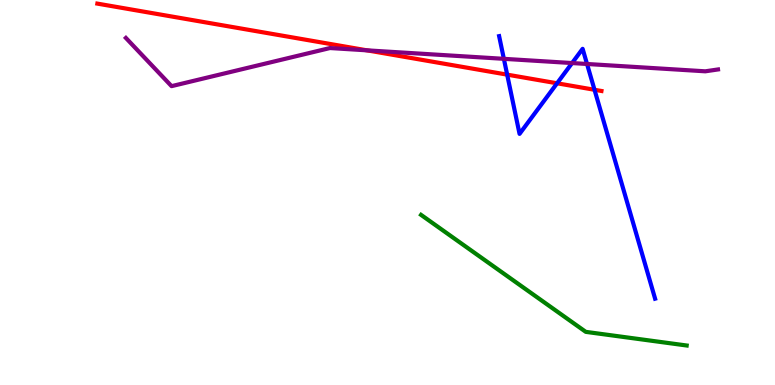[{'lines': ['blue', 'red'], 'intersections': [{'x': 6.54, 'y': 8.06}, {'x': 7.19, 'y': 7.84}, {'x': 7.67, 'y': 7.67}]}, {'lines': ['green', 'red'], 'intersections': []}, {'lines': ['purple', 'red'], 'intersections': [{'x': 4.73, 'y': 8.69}]}, {'lines': ['blue', 'green'], 'intersections': []}, {'lines': ['blue', 'purple'], 'intersections': [{'x': 6.5, 'y': 8.47}, {'x': 7.38, 'y': 8.36}, {'x': 7.57, 'y': 8.34}]}, {'lines': ['green', 'purple'], 'intersections': []}]